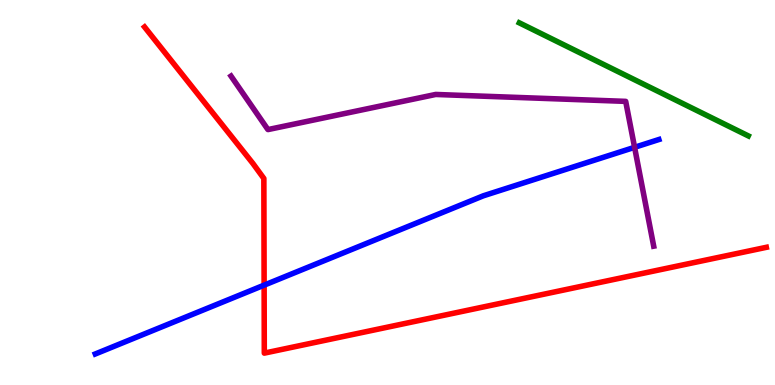[{'lines': ['blue', 'red'], 'intersections': [{'x': 3.41, 'y': 2.59}]}, {'lines': ['green', 'red'], 'intersections': []}, {'lines': ['purple', 'red'], 'intersections': []}, {'lines': ['blue', 'green'], 'intersections': []}, {'lines': ['blue', 'purple'], 'intersections': [{'x': 8.19, 'y': 6.17}]}, {'lines': ['green', 'purple'], 'intersections': []}]